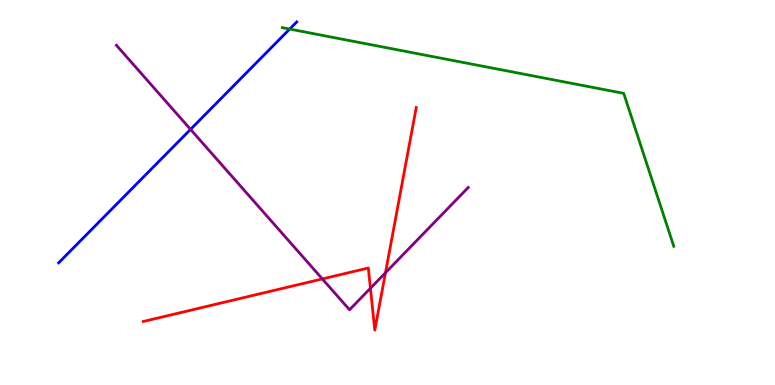[{'lines': ['blue', 'red'], 'intersections': []}, {'lines': ['green', 'red'], 'intersections': []}, {'lines': ['purple', 'red'], 'intersections': [{'x': 4.16, 'y': 2.76}, {'x': 4.78, 'y': 2.51}, {'x': 4.97, 'y': 2.92}]}, {'lines': ['blue', 'green'], 'intersections': [{'x': 3.74, 'y': 9.25}]}, {'lines': ['blue', 'purple'], 'intersections': [{'x': 2.46, 'y': 6.64}]}, {'lines': ['green', 'purple'], 'intersections': []}]